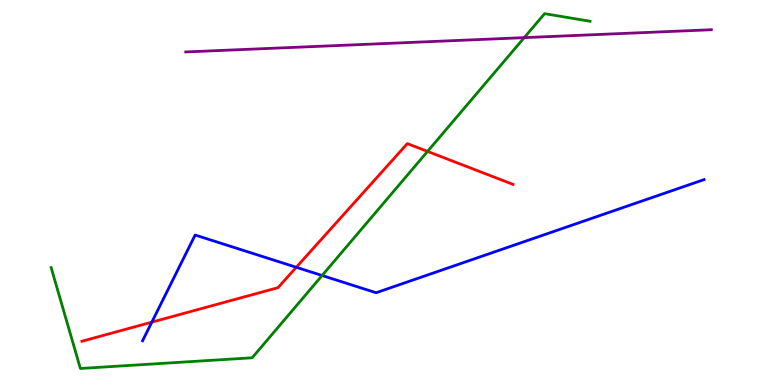[{'lines': ['blue', 'red'], 'intersections': [{'x': 1.96, 'y': 1.63}, {'x': 3.82, 'y': 3.06}]}, {'lines': ['green', 'red'], 'intersections': [{'x': 5.52, 'y': 6.07}]}, {'lines': ['purple', 'red'], 'intersections': []}, {'lines': ['blue', 'green'], 'intersections': [{'x': 4.16, 'y': 2.84}]}, {'lines': ['blue', 'purple'], 'intersections': []}, {'lines': ['green', 'purple'], 'intersections': [{'x': 6.76, 'y': 9.02}]}]